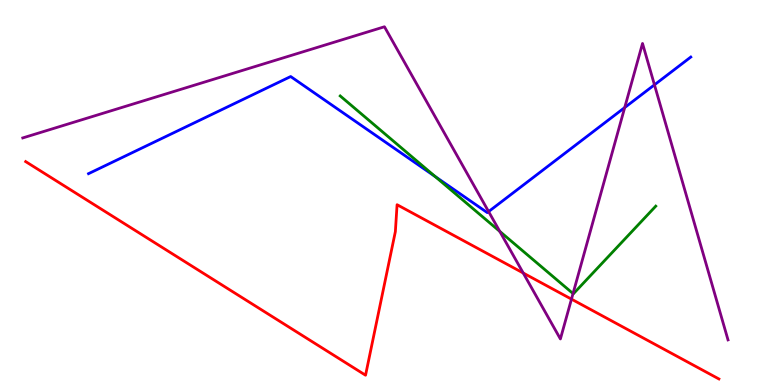[{'lines': ['blue', 'red'], 'intersections': []}, {'lines': ['green', 'red'], 'intersections': []}, {'lines': ['purple', 'red'], 'intersections': [{'x': 6.75, 'y': 2.91}, {'x': 7.37, 'y': 2.23}]}, {'lines': ['blue', 'green'], 'intersections': [{'x': 5.61, 'y': 5.41}]}, {'lines': ['blue', 'purple'], 'intersections': [{'x': 6.3, 'y': 4.5}, {'x': 8.06, 'y': 7.21}, {'x': 8.44, 'y': 7.8}]}, {'lines': ['green', 'purple'], 'intersections': [{'x': 6.45, 'y': 3.99}, {'x': 7.39, 'y': 2.38}]}]